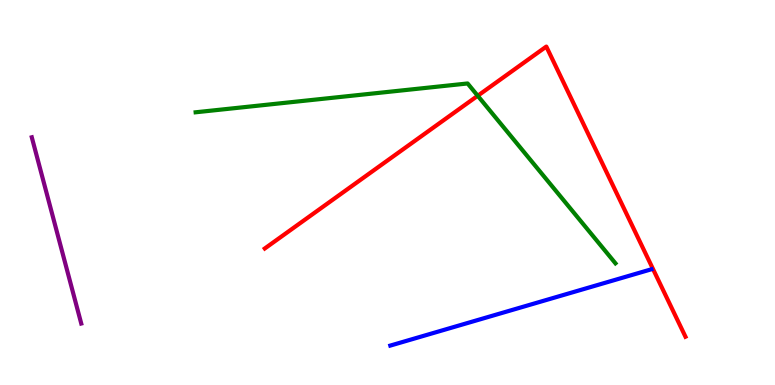[{'lines': ['blue', 'red'], 'intersections': []}, {'lines': ['green', 'red'], 'intersections': [{'x': 6.16, 'y': 7.51}]}, {'lines': ['purple', 'red'], 'intersections': []}, {'lines': ['blue', 'green'], 'intersections': []}, {'lines': ['blue', 'purple'], 'intersections': []}, {'lines': ['green', 'purple'], 'intersections': []}]